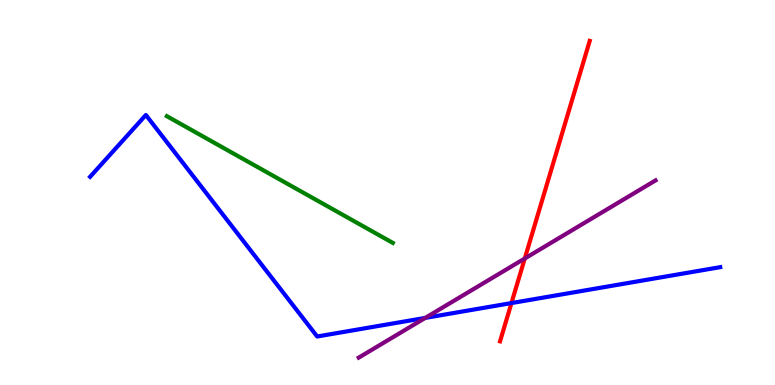[{'lines': ['blue', 'red'], 'intersections': [{'x': 6.6, 'y': 2.13}]}, {'lines': ['green', 'red'], 'intersections': []}, {'lines': ['purple', 'red'], 'intersections': [{'x': 6.77, 'y': 3.29}]}, {'lines': ['blue', 'green'], 'intersections': []}, {'lines': ['blue', 'purple'], 'intersections': [{'x': 5.49, 'y': 1.74}]}, {'lines': ['green', 'purple'], 'intersections': []}]